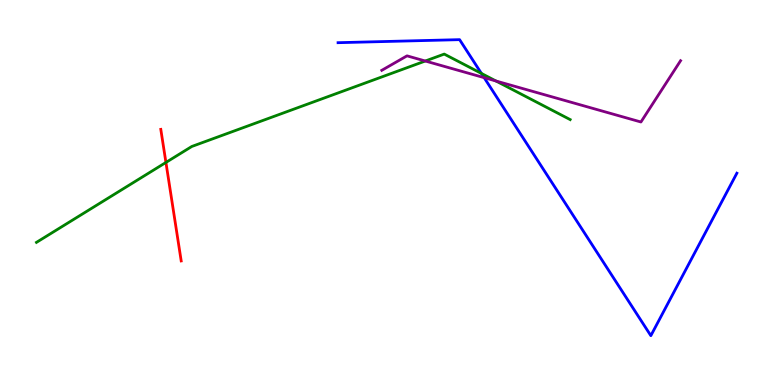[{'lines': ['blue', 'red'], 'intersections': []}, {'lines': ['green', 'red'], 'intersections': [{'x': 2.14, 'y': 5.78}]}, {'lines': ['purple', 'red'], 'intersections': []}, {'lines': ['blue', 'green'], 'intersections': [{'x': 6.21, 'y': 8.09}]}, {'lines': ['blue', 'purple'], 'intersections': [{'x': 6.25, 'y': 7.98}]}, {'lines': ['green', 'purple'], 'intersections': [{'x': 5.49, 'y': 8.42}, {'x': 6.4, 'y': 7.9}]}]